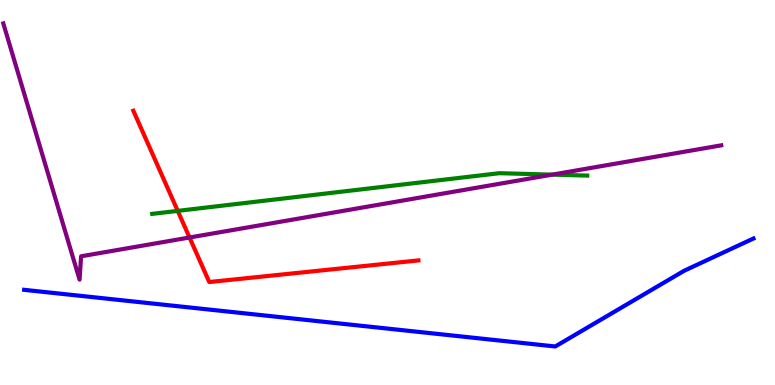[{'lines': ['blue', 'red'], 'intersections': []}, {'lines': ['green', 'red'], 'intersections': [{'x': 2.29, 'y': 4.52}]}, {'lines': ['purple', 'red'], 'intersections': [{'x': 2.45, 'y': 3.83}]}, {'lines': ['blue', 'green'], 'intersections': []}, {'lines': ['blue', 'purple'], 'intersections': []}, {'lines': ['green', 'purple'], 'intersections': [{'x': 7.13, 'y': 5.46}]}]